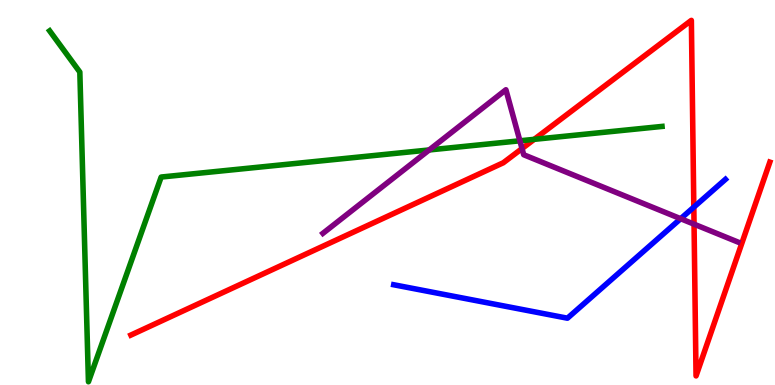[{'lines': ['blue', 'red'], 'intersections': [{'x': 8.95, 'y': 4.62}]}, {'lines': ['green', 'red'], 'intersections': [{'x': 6.89, 'y': 6.38}]}, {'lines': ['purple', 'red'], 'intersections': [{'x': 6.74, 'y': 6.14}, {'x': 8.96, 'y': 4.18}]}, {'lines': ['blue', 'green'], 'intersections': []}, {'lines': ['blue', 'purple'], 'intersections': [{'x': 8.78, 'y': 4.32}]}, {'lines': ['green', 'purple'], 'intersections': [{'x': 5.54, 'y': 6.11}, {'x': 6.71, 'y': 6.34}]}]